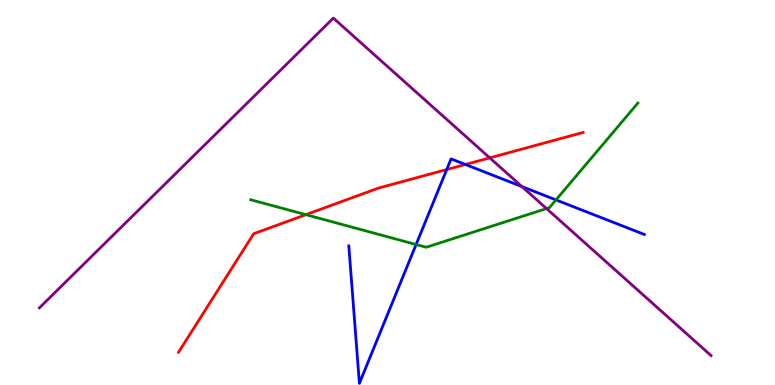[{'lines': ['blue', 'red'], 'intersections': [{'x': 5.76, 'y': 5.6}, {'x': 6.0, 'y': 5.73}]}, {'lines': ['green', 'red'], 'intersections': [{'x': 3.95, 'y': 4.42}]}, {'lines': ['purple', 'red'], 'intersections': [{'x': 6.32, 'y': 5.9}]}, {'lines': ['blue', 'green'], 'intersections': [{'x': 5.37, 'y': 3.65}, {'x': 7.17, 'y': 4.81}]}, {'lines': ['blue', 'purple'], 'intersections': [{'x': 6.73, 'y': 5.15}]}, {'lines': ['green', 'purple'], 'intersections': [{'x': 7.05, 'y': 4.58}]}]